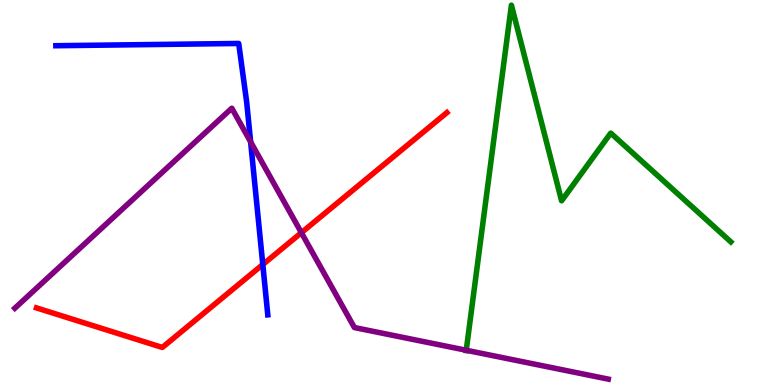[{'lines': ['blue', 'red'], 'intersections': [{'x': 3.39, 'y': 3.13}]}, {'lines': ['green', 'red'], 'intersections': []}, {'lines': ['purple', 'red'], 'intersections': [{'x': 3.89, 'y': 3.96}]}, {'lines': ['blue', 'green'], 'intersections': []}, {'lines': ['blue', 'purple'], 'intersections': [{'x': 3.23, 'y': 6.31}]}, {'lines': ['green', 'purple'], 'intersections': [{'x': 6.02, 'y': 0.902}]}]